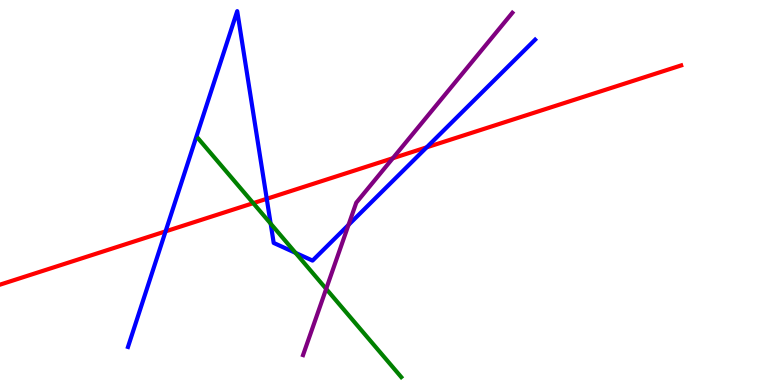[{'lines': ['blue', 'red'], 'intersections': [{'x': 2.14, 'y': 3.99}, {'x': 3.44, 'y': 4.84}, {'x': 5.51, 'y': 6.17}]}, {'lines': ['green', 'red'], 'intersections': [{'x': 3.27, 'y': 4.72}]}, {'lines': ['purple', 'red'], 'intersections': [{'x': 5.07, 'y': 5.89}]}, {'lines': ['blue', 'green'], 'intersections': [{'x': 3.49, 'y': 4.19}, {'x': 3.81, 'y': 3.43}]}, {'lines': ['blue', 'purple'], 'intersections': [{'x': 4.5, 'y': 4.16}]}, {'lines': ['green', 'purple'], 'intersections': [{'x': 4.21, 'y': 2.5}]}]